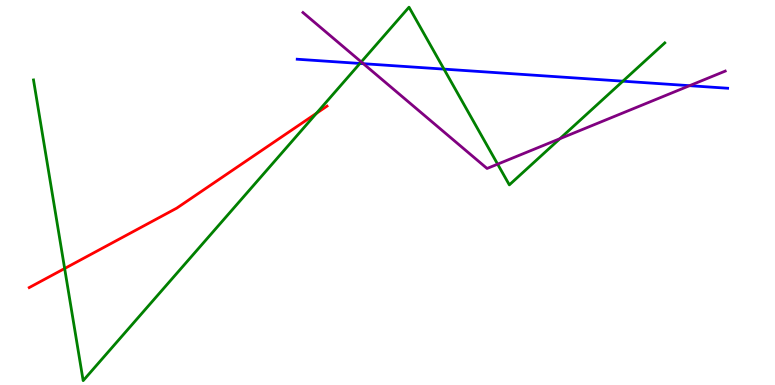[{'lines': ['blue', 'red'], 'intersections': []}, {'lines': ['green', 'red'], 'intersections': [{'x': 0.834, 'y': 3.03}, {'x': 4.08, 'y': 7.06}]}, {'lines': ['purple', 'red'], 'intersections': []}, {'lines': ['blue', 'green'], 'intersections': [{'x': 4.64, 'y': 8.35}, {'x': 5.73, 'y': 8.2}, {'x': 8.04, 'y': 7.89}]}, {'lines': ['blue', 'purple'], 'intersections': [{'x': 4.69, 'y': 8.35}, {'x': 8.9, 'y': 7.77}]}, {'lines': ['green', 'purple'], 'intersections': [{'x': 4.66, 'y': 8.39}, {'x': 6.42, 'y': 5.74}, {'x': 7.22, 'y': 6.4}]}]